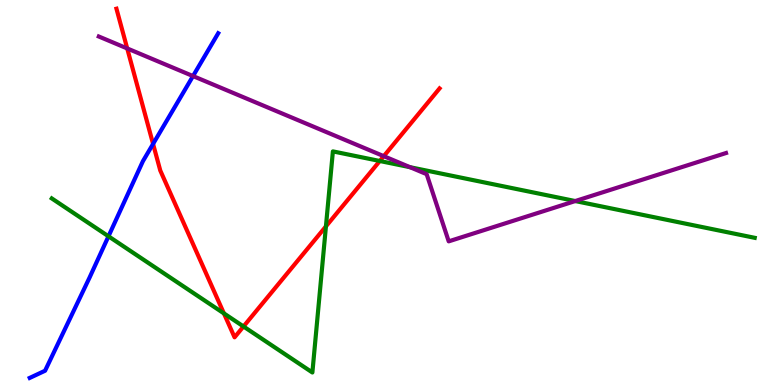[{'lines': ['blue', 'red'], 'intersections': [{'x': 1.98, 'y': 6.26}]}, {'lines': ['green', 'red'], 'intersections': [{'x': 2.89, 'y': 1.86}, {'x': 3.14, 'y': 1.52}, {'x': 4.21, 'y': 4.12}, {'x': 4.9, 'y': 5.82}]}, {'lines': ['purple', 'red'], 'intersections': [{'x': 1.64, 'y': 8.74}, {'x': 4.95, 'y': 5.94}]}, {'lines': ['blue', 'green'], 'intersections': [{'x': 1.4, 'y': 3.86}]}, {'lines': ['blue', 'purple'], 'intersections': [{'x': 2.49, 'y': 8.02}]}, {'lines': ['green', 'purple'], 'intersections': [{'x': 5.29, 'y': 5.66}, {'x': 7.42, 'y': 4.78}]}]